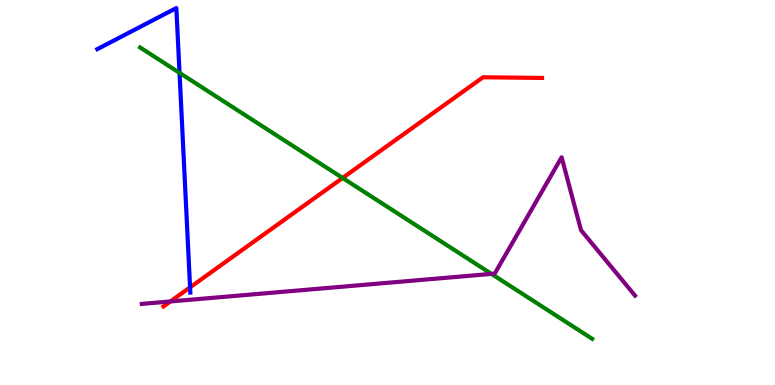[{'lines': ['blue', 'red'], 'intersections': [{'x': 2.45, 'y': 2.54}]}, {'lines': ['green', 'red'], 'intersections': [{'x': 4.42, 'y': 5.38}]}, {'lines': ['purple', 'red'], 'intersections': [{'x': 2.2, 'y': 2.17}]}, {'lines': ['blue', 'green'], 'intersections': [{'x': 2.32, 'y': 8.11}]}, {'lines': ['blue', 'purple'], 'intersections': []}, {'lines': ['green', 'purple'], 'intersections': [{'x': 6.34, 'y': 2.89}]}]